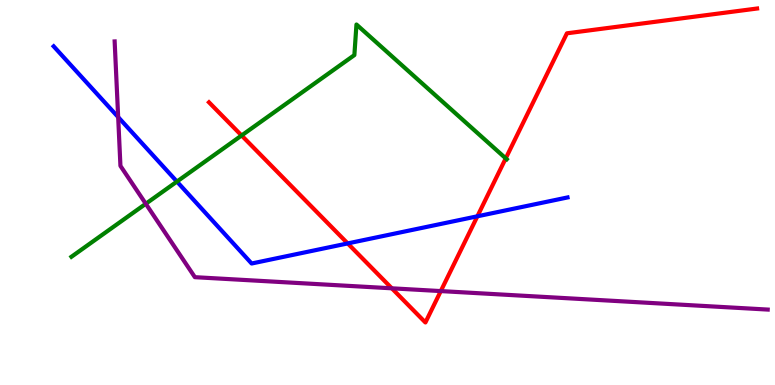[{'lines': ['blue', 'red'], 'intersections': [{'x': 4.49, 'y': 3.68}, {'x': 6.16, 'y': 4.38}]}, {'lines': ['green', 'red'], 'intersections': [{'x': 3.12, 'y': 6.48}, {'x': 6.53, 'y': 5.89}]}, {'lines': ['purple', 'red'], 'intersections': [{'x': 5.06, 'y': 2.51}, {'x': 5.69, 'y': 2.44}]}, {'lines': ['blue', 'green'], 'intersections': [{'x': 2.28, 'y': 5.28}]}, {'lines': ['blue', 'purple'], 'intersections': [{'x': 1.52, 'y': 6.96}]}, {'lines': ['green', 'purple'], 'intersections': [{'x': 1.88, 'y': 4.71}]}]